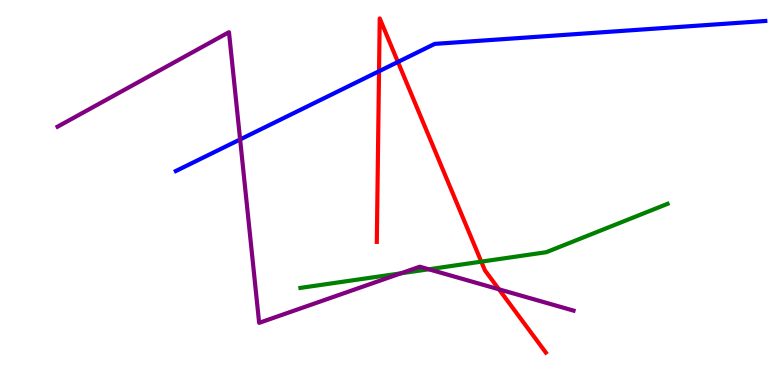[{'lines': ['blue', 'red'], 'intersections': [{'x': 4.89, 'y': 8.15}, {'x': 5.13, 'y': 8.39}]}, {'lines': ['green', 'red'], 'intersections': [{'x': 6.21, 'y': 3.2}]}, {'lines': ['purple', 'red'], 'intersections': [{'x': 6.44, 'y': 2.49}]}, {'lines': ['blue', 'green'], 'intersections': []}, {'lines': ['blue', 'purple'], 'intersections': [{'x': 3.1, 'y': 6.38}]}, {'lines': ['green', 'purple'], 'intersections': [{'x': 5.17, 'y': 2.9}, {'x': 5.53, 'y': 3.01}]}]